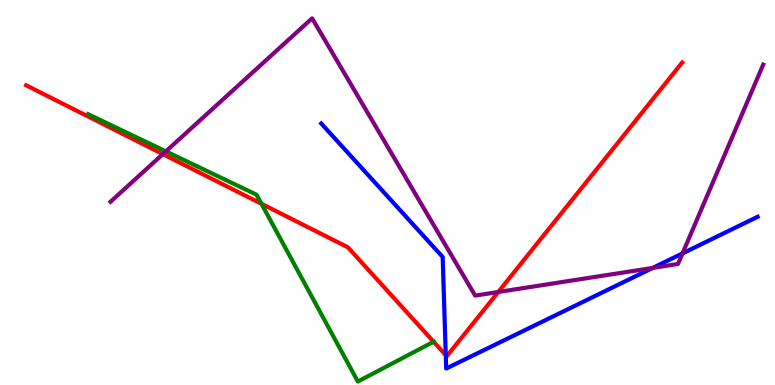[{'lines': ['blue', 'red'], 'intersections': [{'x': 5.75, 'y': 0.776}]}, {'lines': ['green', 'red'], 'intersections': [{'x': 3.37, 'y': 4.71}, {'x': 5.59, 'y': 1.12}]}, {'lines': ['purple', 'red'], 'intersections': [{'x': 2.1, 'y': 6.0}, {'x': 6.43, 'y': 2.42}]}, {'lines': ['blue', 'green'], 'intersections': []}, {'lines': ['blue', 'purple'], 'intersections': [{'x': 8.42, 'y': 3.04}, {'x': 8.81, 'y': 3.42}]}, {'lines': ['green', 'purple'], 'intersections': [{'x': 2.14, 'y': 6.07}]}]